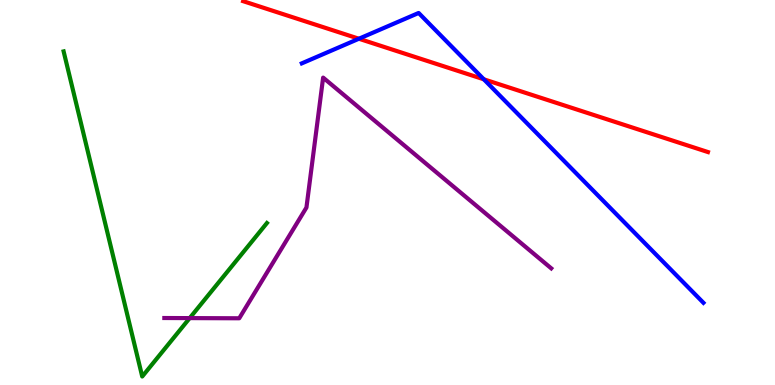[{'lines': ['blue', 'red'], 'intersections': [{'x': 4.63, 'y': 8.99}, {'x': 6.24, 'y': 7.94}]}, {'lines': ['green', 'red'], 'intersections': []}, {'lines': ['purple', 'red'], 'intersections': []}, {'lines': ['blue', 'green'], 'intersections': []}, {'lines': ['blue', 'purple'], 'intersections': []}, {'lines': ['green', 'purple'], 'intersections': [{'x': 2.45, 'y': 1.74}]}]